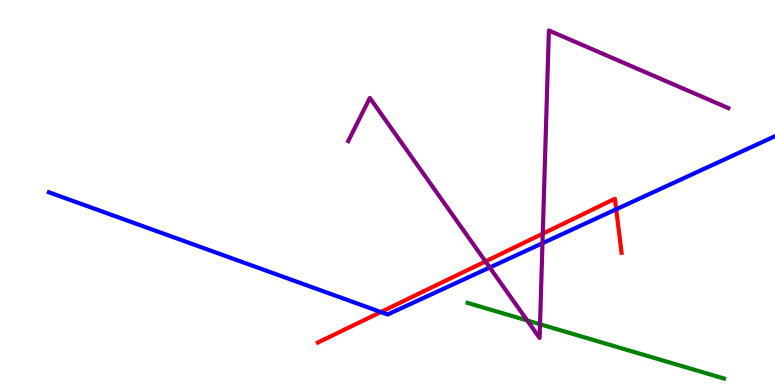[{'lines': ['blue', 'red'], 'intersections': [{'x': 4.91, 'y': 1.9}, {'x': 7.95, 'y': 4.56}]}, {'lines': ['green', 'red'], 'intersections': []}, {'lines': ['purple', 'red'], 'intersections': [{'x': 6.26, 'y': 3.21}, {'x': 7.0, 'y': 3.93}]}, {'lines': ['blue', 'green'], 'intersections': []}, {'lines': ['blue', 'purple'], 'intersections': [{'x': 6.32, 'y': 3.05}, {'x': 7.0, 'y': 3.68}]}, {'lines': ['green', 'purple'], 'intersections': [{'x': 6.8, 'y': 1.68}, {'x': 6.97, 'y': 1.58}]}]